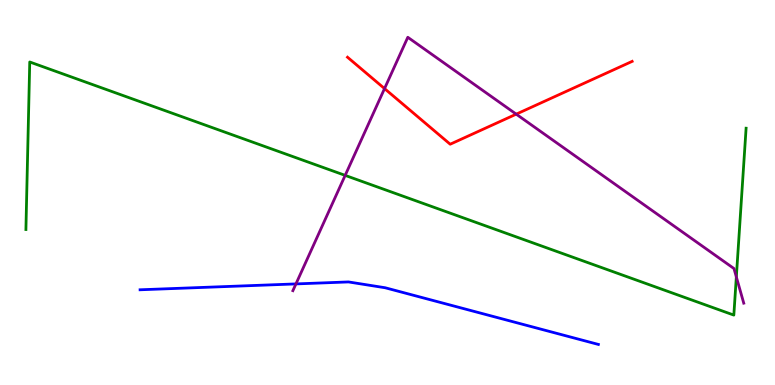[{'lines': ['blue', 'red'], 'intersections': []}, {'lines': ['green', 'red'], 'intersections': []}, {'lines': ['purple', 'red'], 'intersections': [{'x': 4.96, 'y': 7.7}, {'x': 6.66, 'y': 7.03}]}, {'lines': ['blue', 'green'], 'intersections': []}, {'lines': ['blue', 'purple'], 'intersections': [{'x': 3.82, 'y': 2.63}]}, {'lines': ['green', 'purple'], 'intersections': [{'x': 4.45, 'y': 5.44}, {'x': 9.5, 'y': 2.81}]}]